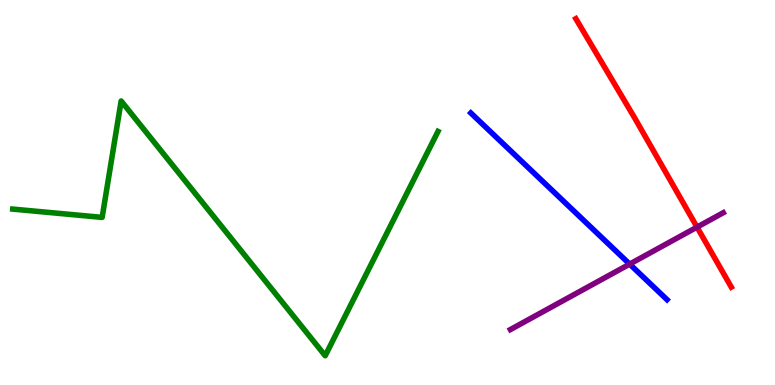[{'lines': ['blue', 'red'], 'intersections': []}, {'lines': ['green', 'red'], 'intersections': []}, {'lines': ['purple', 'red'], 'intersections': [{'x': 8.99, 'y': 4.1}]}, {'lines': ['blue', 'green'], 'intersections': []}, {'lines': ['blue', 'purple'], 'intersections': [{'x': 8.12, 'y': 3.14}]}, {'lines': ['green', 'purple'], 'intersections': []}]